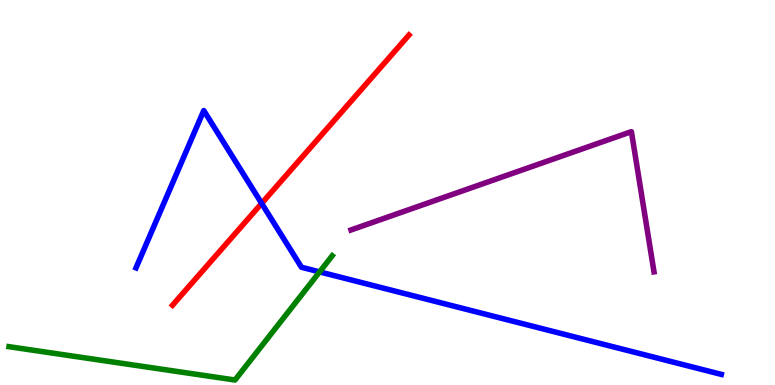[{'lines': ['blue', 'red'], 'intersections': [{'x': 3.38, 'y': 4.72}]}, {'lines': ['green', 'red'], 'intersections': []}, {'lines': ['purple', 'red'], 'intersections': []}, {'lines': ['blue', 'green'], 'intersections': [{'x': 4.12, 'y': 2.94}]}, {'lines': ['blue', 'purple'], 'intersections': []}, {'lines': ['green', 'purple'], 'intersections': []}]